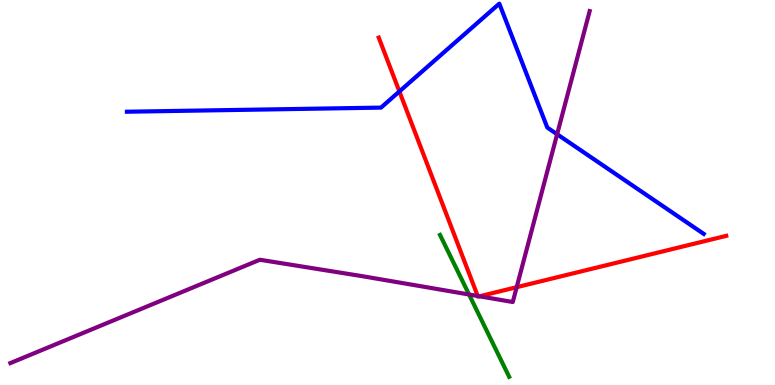[{'lines': ['blue', 'red'], 'intersections': [{'x': 5.15, 'y': 7.62}]}, {'lines': ['green', 'red'], 'intersections': []}, {'lines': ['purple', 'red'], 'intersections': [{'x': 6.16, 'y': 2.31}, {'x': 6.19, 'y': 2.3}, {'x': 6.67, 'y': 2.54}]}, {'lines': ['blue', 'green'], 'intersections': []}, {'lines': ['blue', 'purple'], 'intersections': [{'x': 7.19, 'y': 6.51}]}, {'lines': ['green', 'purple'], 'intersections': [{'x': 6.05, 'y': 2.35}]}]